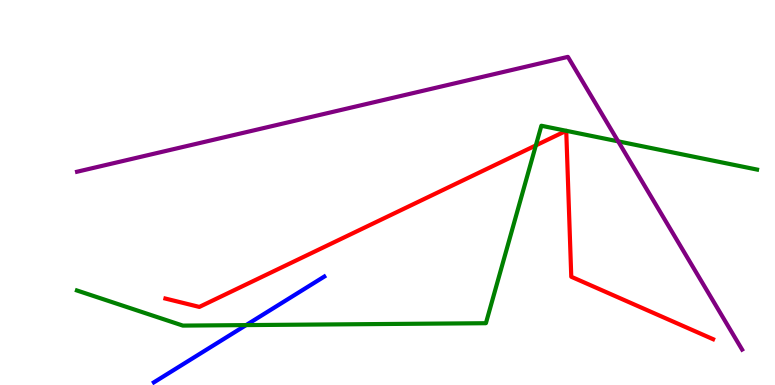[{'lines': ['blue', 'red'], 'intersections': []}, {'lines': ['green', 'red'], 'intersections': [{'x': 6.91, 'y': 6.22}]}, {'lines': ['purple', 'red'], 'intersections': []}, {'lines': ['blue', 'green'], 'intersections': [{'x': 3.18, 'y': 1.56}]}, {'lines': ['blue', 'purple'], 'intersections': []}, {'lines': ['green', 'purple'], 'intersections': [{'x': 7.98, 'y': 6.33}]}]